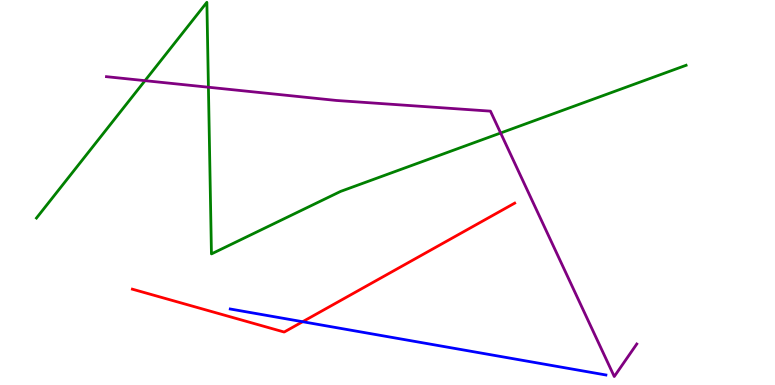[{'lines': ['blue', 'red'], 'intersections': [{'x': 3.91, 'y': 1.64}]}, {'lines': ['green', 'red'], 'intersections': []}, {'lines': ['purple', 'red'], 'intersections': []}, {'lines': ['blue', 'green'], 'intersections': []}, {'lines': ['blue', 'purple'], 'intersections': []}, {'lines': ['green', 'purple'], 'intersections': [{'x': 1.87, 'y': 7.9}, {'x': 2.69, 'y': 7.73}, {'x': 6.46, 'y': 6.55}]}]